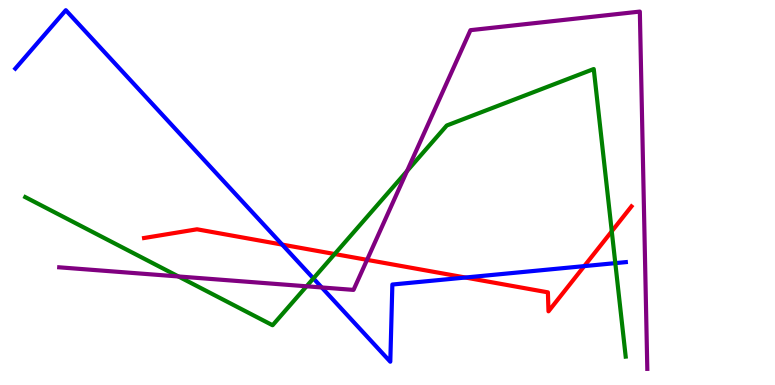[{'lines': ['blue', 'red'], 'intersections': [{'x': 3.64, 'y': 3.65}, {'x': 6.01, 'y': 2.79}, {'x': 7.54, 'y': 3.09}]}, {'lines': ['green', 'red'], 'intersections': [{'x': 4.32, 'y': 3.4}, {'x': 7.89, 'y': 3.99}]}, {'lines': ['purple', 'red'], 'intersections': [{'x': 4.74, 'y': 3.25}]}, {'lines': ['blue', 'green'], 'intersections': [{'x': 4.04, 'y': 2.77}, {'x': 7.94, 'y': 3.17}]}, {'lines': ['blue', 'purple'], 'intersections': [{'x': 4.15, 'y': 2.53}]}, {'lines': ['green', 'purple'], 'intersections': [{'x': 2.3, 'y': 2.82}, {'x': 3.96, 'y': 2.56}, {'x': 5.25, 'y': 5.56}]}]